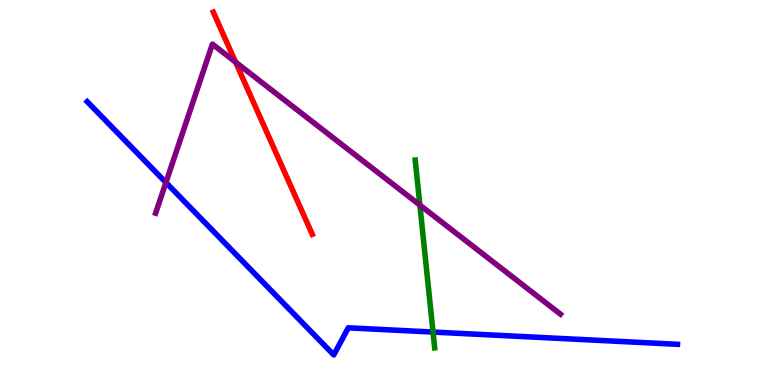[{'lines': ['blue', 'red'], 'intersections': []}, {'lines': ['green', 'red'], 'intersections': []}, {'lines': ['purple', 'red'], 'intersections': [{'x': 3.04, 'y': 8.39}]}, {'lines': ['blue', 'green'], 'intersections': [{'x': 5.59, 'y': 1.37}]}, {'lines': ['blue', 'purple'], 'intersections': [{'x': 2.14, 'y': 5.26}]}, {'lines': ['green', 'purple'], 'intersections': [{'x': 5.42, 'y': 4.67}]}]